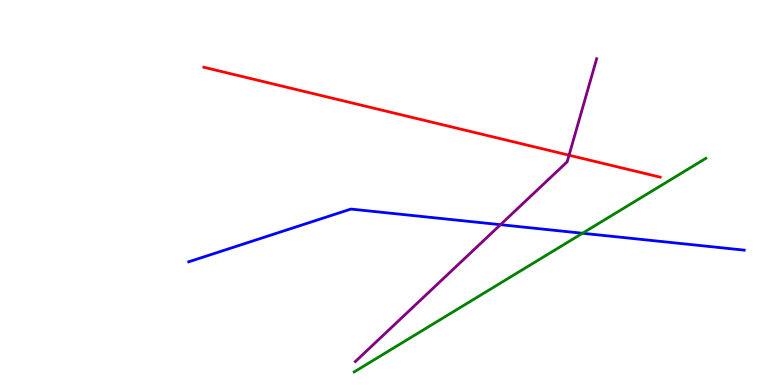[{'lines': ['blue', 'red'], 'intersections': []}, {'lines': ['green', 'red'], 'intersections': []}, {'lines': ['purple', 'red'], 'intersections': [{'x': 7.34, 'y': 5.97}]}, {'lines': ['blue', 'green'], 'intersections': [{'x': 7.52, 'y': 3.94}]}, {'lines': ['blue', 'purple'], 'intersections': [{'x': 6.46, 'y': 4.16}]}, {'lines': ['green', 'purple'], 'intersections': []}]